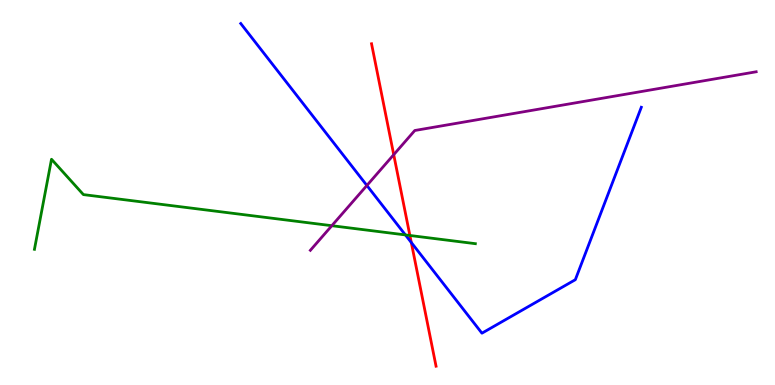[{'lines': ['blue', 'red'], 'intersections': [{'x': 5.31, 'y': 3.7}]}, {'lines': ['green', 'red'], 'intersections': [{'x': 5.29, 'y': 3.88}]}, {'lines': ['purple', 'red'], 'intersections': [{'x': 5.08, 'y': 5.98}]}, {'lines': ['blue', 'green'], 'intersections': [{'x': 5.23, 'y': 3.9}]}, {'lines': ['blue', 'purple'], 'intersections': [{'x': 4.73, 'y': 5.18}]}, {'lines': ['green', 'purple'], 'intersections': [{'x': 4.28, 'y': 4.14}]}]